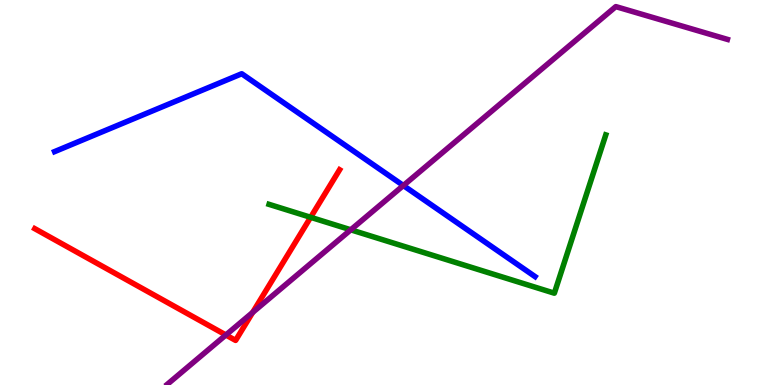[{'lines': ['blue', 'red'], 'intersections': []}, {'lines': ['green', 'red'], 'intersections': [{'x': 4.01, 'y': 4.36}]}, {'lines': ['purple', 'red'], 'intersections': [{'x': 2.91, 'y': 1.3}, {'x': 3.26, 'y': 1.88}]}, {'lines': ['blue', 'green'], 'intersections': []}, {'lines': ['blue', 'purple'], 'intersections': [{'x': 5.2, 'y': 5.18}]}, {'lines': ['green', 'purple'], 'intersections': [{'x': 4.53, 'y': 4.03}]}]